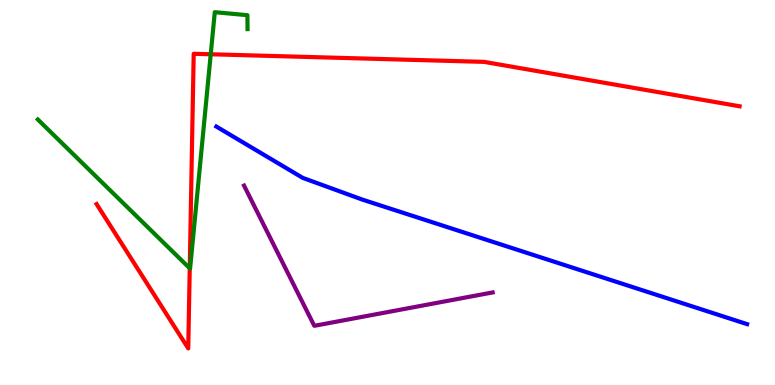[{'lines': ['blue', 'red'], 'intersections': []}, {'lines': ['green', 'red'], 'intersections': [{'x': 2.45, 'y': 3.03}, {'x': 2.72, 'y': 8.59}]}, {'lines': ['purple', 'red'], 'intersections': []}, {'lines': ['blue', 'green'], 'intersections': []}, {'lines': ['blue', 'purple'], 'intersections': []}, {'lines': ['green', 'purple'], 'intersections': []}]